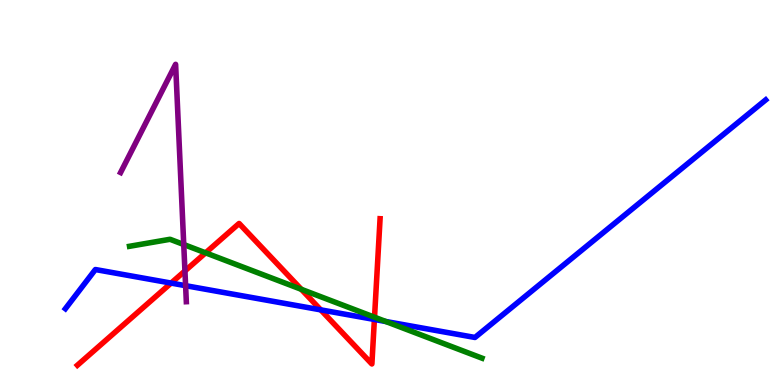[{'lines': ['blue', 'red'], 'intersections': [{'x': 2.21, 'y': 2.65}, {'x': 4.14, 'y': 1.95}, {'x': 4.83, 'y': 1.7}]}, {'lines': ['green', 'red'], 'intersections': [{'x': 2.65, 'y': 3.43}, {'x': 3.89, 'y': 2.49}, {'x': 4.83, 'y': 1.76}]}, {'lines': ['purple', 'red'], 'intersections': [{'x': 2.39, 'y': 2.96}]}, {'lines': ['blue', 'green'], 'intersections': [{'x': 4.98, 'y': 1.65}]}, {'lines': ['blue', 'purple'], 'intersections': [{'x': 2.39, 'y': 2.58}]}, {'lines': ['green', 'purple'], 'intersections': [{'x': 2.37, 'y': 3.65}]}]